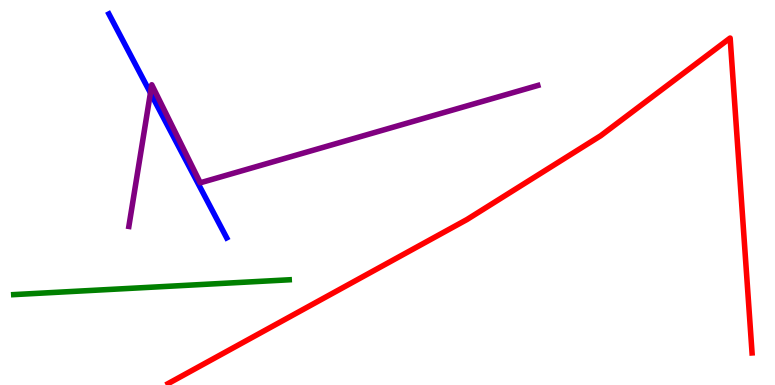[{'lines': ['blue', 'red'], 'intersections': []}, {'lines': ['green', 'red'], 'intersections': []}, {'lines': ['purple', 'red'], 'intersections': []}, {'lines': ['blue', 'green'], 'intersections': []}, {'lines': ['blue', 'purple'], 'intersections': [{'x': 1.94, 'y': 7.59}]}, {'lines': ['green', 'purple'], 'intersections': []}]